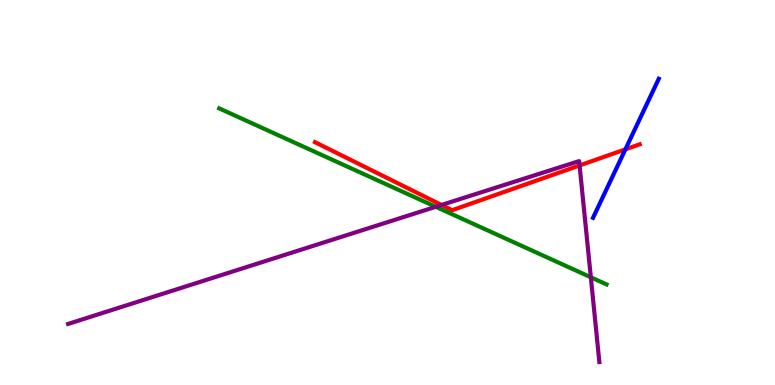[{'lines': ['blue', 'red'], 'intersections': [{'x': 8.07, 'y': 6.12}]}, {'lines': ['green', 'red'], 'intersections': []}, {'lines': ['purple', 'red'], 'intersections': [{'x': 5.7, 'y': 4.68}, {'x': 7.48, 'y': 5.7}]}, {'lines': ['blue', 'green'], 'intersections': []}, {'lines': ['blue', 'purple'], 'intersections': []}, {'lines': ['green', 'purple'], 'intersections': [{'x': 5.62, 'y': 4.63}, {'x': 7.62, 'y': 2.8}]}]